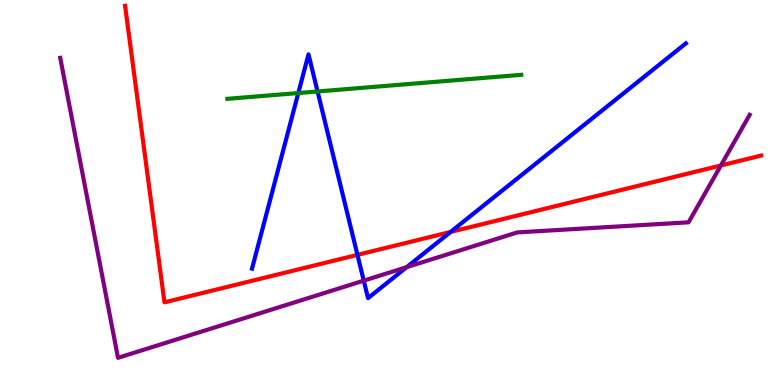[{'lines': ['blue', 'red'], 'intersections': [{'x': 4.61, 'y': 3.38}, {'x': 5.81, 'y': 3.98}]}, {'lines': ['green', 'red'], 'intersections': []}, {'lines': ['purple', 'red'], 'intersections': [{'x': 9.3, 'y': 5.7}]}, {'lines': ['blue', 'green'], 'intersections': [{'x': 3.85, 'y': 7.58}, {'x': 4.1, 'y': 7.62}]}, {'lines': ['blue', 'purple'], 'intersections': [{'x': 4.69, 'y': 2.71}, {'x': 5.25, 'y': 3.06}]}, {'lines': ['green', 'purple'], 'intersections': []}]